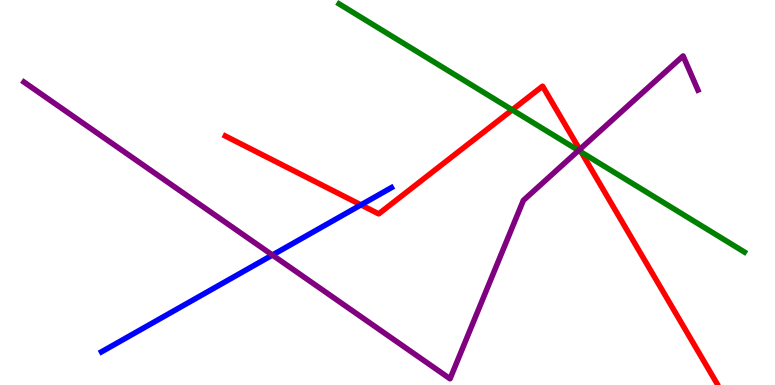[{'lines': ['blue', 'red'], 'intersections': [{'x': 4.66, 'y': 4.68}]}, {'lines': ['green', 'red'], 'intersections': [{'x': 6.61, 'y': 7.15}, {'x': 7.5, 'y': 6.05}]}, {'lines': ['purple', 'red'], 'intersections': [{'x': 7.48, 'y': 6.12}]}, {'lines': ['blue', 'green'], 'intersections': []}, {'lines': ['blue', 'purple'], 'intersections': [{'x': 3.51, 'y': 3.38}]}, {'lines': ['green', 'purple'], 'intersections': [{'x': 7.47, 'y': 6.09}]}]